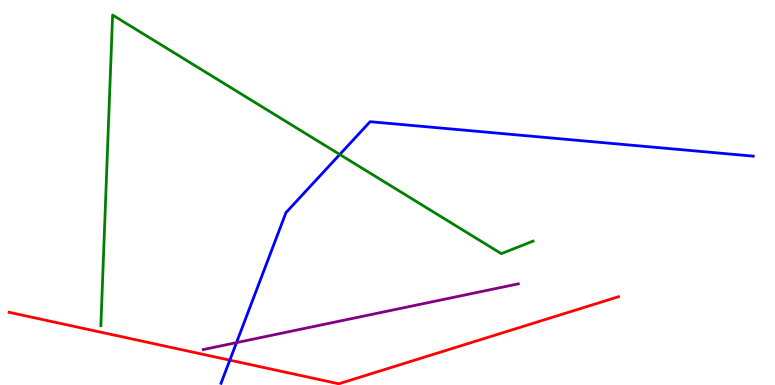[{'lines': ['blue', 'red'], 'intersections': [{'x': 2.97, 'y': 0.645}]}, {'lines': ['green', 'red'], 'intersections': []}, {'lines': ['purple', 'red'], 'intersections': []}, {'lines': ['blue', 'green'], 'intersections': [{'x': 4.38, 'y': 5.99}]}, {'lines': ['blue', 'purple'], 'intersections': [{'x': 3.05, 'y': 1.1}]}, {'lines': ['green', 'purple'], 'intersections': []}]